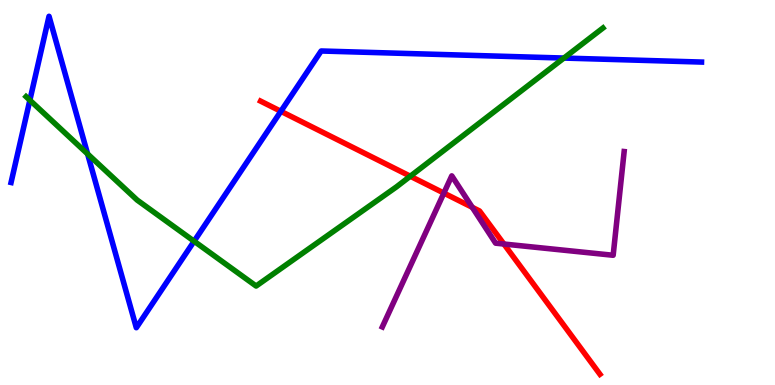[{'lines': ['blue', 'red'], 'intersections': [{'x': 3.62, 'y': 7.11}]}, {'lines': ['green', 'red'], 'intersections': [{'x': 5.29, 'y': 5.42}]}, {'lines': ['purple', 'red'], 'intersections': [{'x': 5.73, 'y': 4.99}, {'x': 6.09, 'y': 4.62}, {'x': 6.5, 'y': 3.66}]}, {'lines': ['blue', 'green'], 'intersections': [{'x': 0.385, 'y': 7.4}, {'x': 1.13, 'y': 6.0}, {'x': 2.5, 'y': 3.73}, {'x': 7.28, 'y': 8.49}]}, {'lines': ['blue', 'purple'], 'intersections': []}, {'lines': ['green', 'purple'], 'intersections': []}]